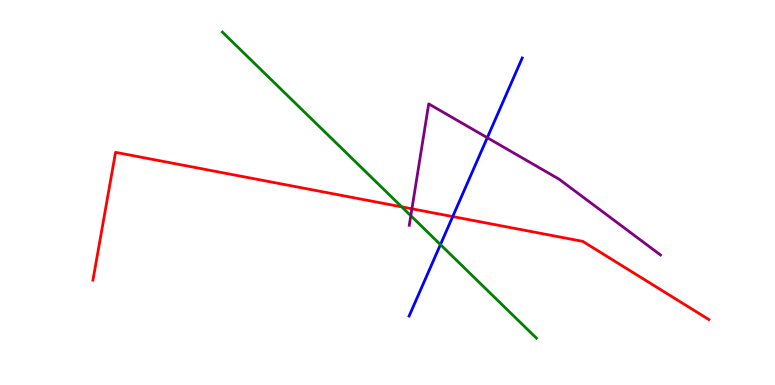[{'lines': ['blue', 'red'], 'intersections': [{'x': 5.84, 'y': 4.37}]}, {'lines': ['green', 'red'], 'intersections': [{'x': 5.18, 'y': 4.63}]}, {'lines': ['purple', 'red'], 'intersections': [{'x': 5.32, 'y': 4.58}]}, {'lines': ['blue', 'green'], 'intersections': [{'x': 5.68, 'y': 3.65}]}, {'lines': ['blue', 'purple'], 'intersections': [{'x': 6.29, 'y': 6.42}]}, {'lines': ['green', 'purple'], 'intersections': [{'x': 5.3, 'y': 4.4}]}]